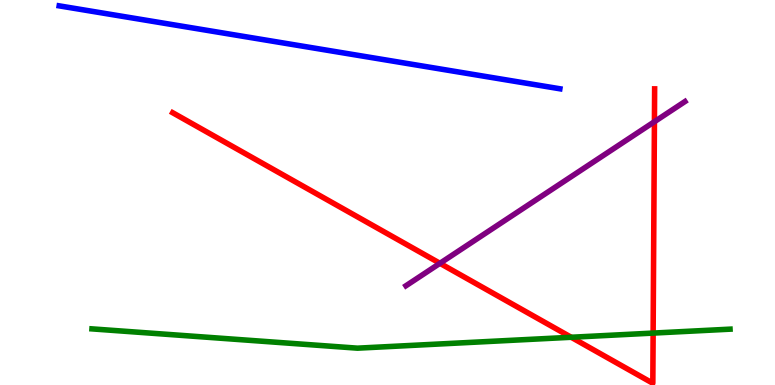[{'lines': ['blue', 'red'], 'intersections': []}, {'lines': ['green', 'red'], 'intersections': [{'x': 7.37, 'y': 1.24}, {'x': 8.43, 'y': 1.35}]}, {'lines': ['purple', 'red'], 'intersections': [{'x': 5.68, 'y': 3.16}, {'x': 8.44, 'y': 6.84}]}, {'lines': ['blue', 'green'], 'intersections': []}, {'lines': ['blue', 'purple'], 'intersections': []}, {'lines': ['green', 'purple'], 'intersections': []}]